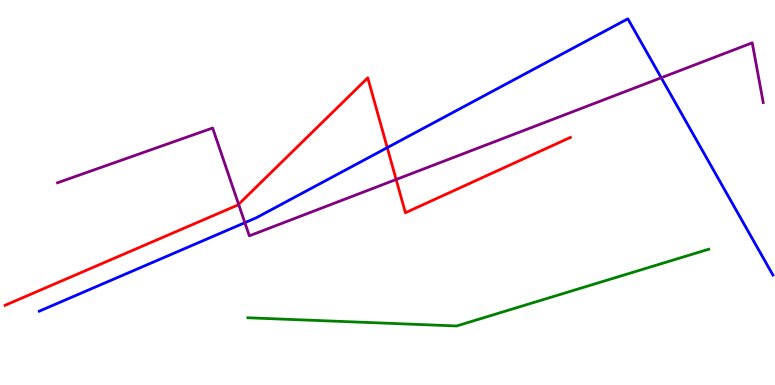[{'lines': ['blue', 'red'], 'intersections': [{'x': 5.0, 'y': 6.17}]}, {'lines': ['green', 'red'], 'intersections': []}, {'lines': ['purple', 'red'], 'intersections': [{'x': 3.08, 'y': 4.69}, {'x': 5.11, 'y': 5.34}]}, {'lines': ['blue', 'green'], 'intersections': []}, {'lines': ['blue', 'purple'], 'intersections': [{'x': 3.16, 'y': 4.22}, {'x': 8.53, 'y': 7.98}]}, {'lines': ['green', 'purple'], 'intersections': []}]